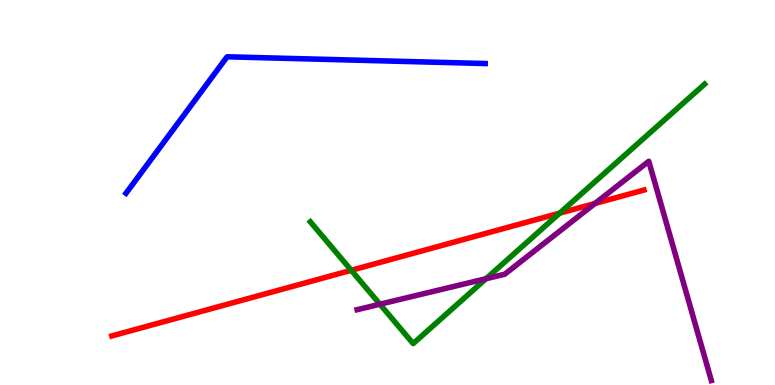[{'lines': ['blue', 'red'], 'intersections': []}, {'lines': ['green', 'red'], 'intersections': [{'x': 4.53, 'y': 2.98}, {'x': 7.22, 'y': 4.46}]}, {'lines': ['purple', 'red'], 'intersections': [{'x': 7.68, 'y': 4.71}]}, {'lines': ['blue', 'green'], 'intersections': []}, {'lines': ['blue', 'purple'], 'intersections': []}, {'lines': ['green', 'purple'], 'intersections': [{'x': 4.9, 'y': 2.1}, {'x': 6.27, 'y': 2.76}]}]